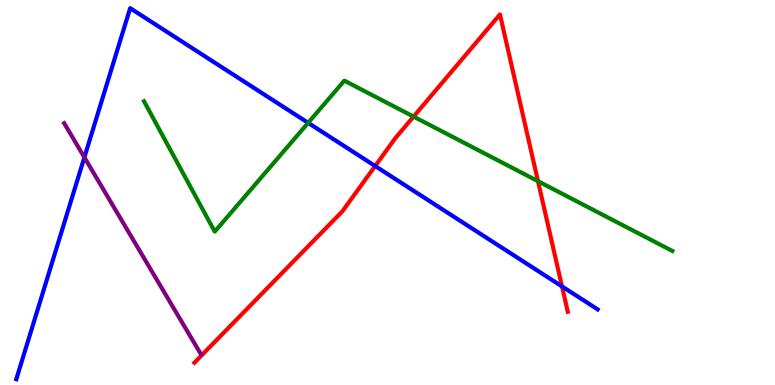[{'lines': ['blue', 'red'], 'intersections': [{'x': 4.84, 'y': 5.69}, {'x': 7.25, 'y': 2.56}]}, {'lines': ['green', 'red'], 'intersections': [{'x': 5.34, 'y': 6.97}, {'x': 6.94, 'y': 5.29}]}, {'lines': ['purple', 'red'], 'intersections': []}, {'lines': ['blue', 'green'], 'intersections': [{'x': 3.98, 'y': 6.81}]}, {'lines': ['blue', 'purple'], 'intersections': [{'x': 1.09, 'y': 5.91}]}, {'lines': ['green', 'purple'], 'intersections': []}]